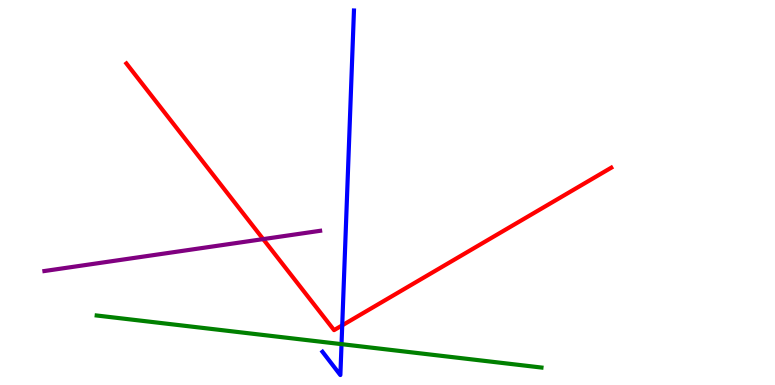[{'lines': ['blue', 'red'], 'intersections': [{'x': 4.42, 'y': 1.55}]}, {'lines': ['green', 'red'], 'intersections': []}, {'lines': ['purple', 'red'], 'intersections': [{'x': 3.4, 'y': 3.79}]}, {'lines': ['blue', 'green'], 'intersections': [{'x': 4.41, 'y': 1.06}]}, {'lines': ['blue', 'purple'], 'intersections': []}, {'lines': ['green', 'purple'], 'intersections': []}]